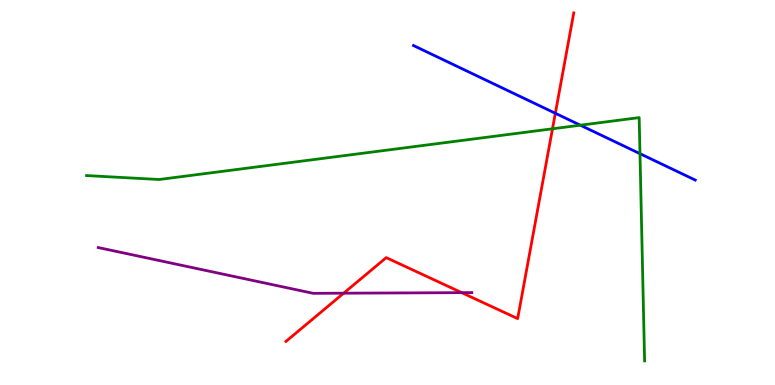[{'lines': ['blue', 'red'], 'intersections': [{'x': 7.17, 'y': 7.06}]}, {'lines': ['green', 'red'], 'intersections': [{'x': 7.13, 'y': 6.65}]}, {'lines': ['purple', 'red'], 'intersections': [{'x': 4.43, 'y': 2.38}, {'x': 5.96, 'y': 2.4}]}, {'lines': ['blue', 'green'], 'intersections': [{'x': 7.49, 'y': 6.75}, {'x': 8.26, 'y': 6.01}]}, {'lines': ['blue', 'purple'], 'intersections': []}, {'lines': ['green', 'purple'], 'intersections': []}]